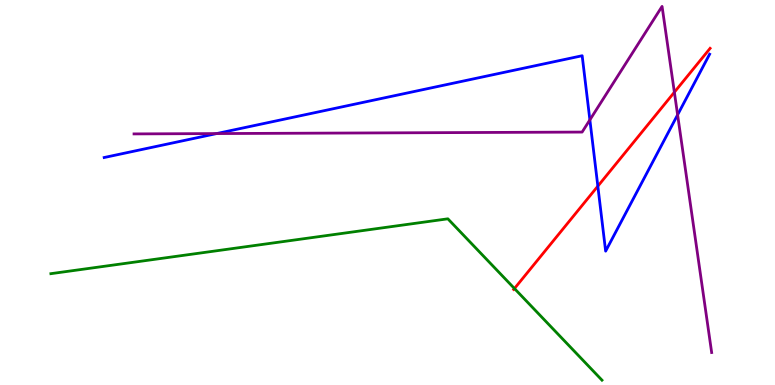[{'lines': ['blue', 'red'], 'intersections': [{'x': 7.71, 'y': 5.16}]}, {'lines': ['green', 'red'], 'intersections': [{'x': 6.64, 'y': 2.51}]}, {'lines': ['purple', 'red'], 'intersections': [{'x': 8.7, 'y': 7.6}]}, {'lines': ['blue', 'green'], 'intersections': []}, {'lines': ['blue', 'purple'], 'intersections': [{'x': 2.8, 'y': 6.53}, {'x': 7.61, 'y': 6.89}, {'x': 8.74, 'y': 7.02}]}, {'lines': ['green', 'purple'], 'intersections': []}]